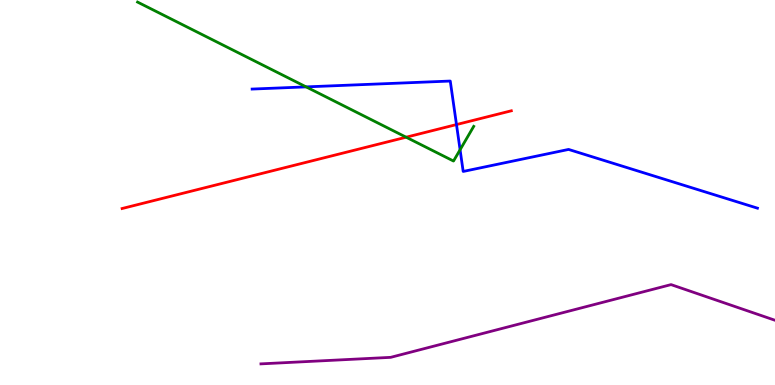[{'lines': ['blue', 'red'], 'intersections': [{'x': 5.89, 'y': 6.76}]}, {'lines': ['green', 'red'], 'intersections': [{'x': 5.24, 'y': 6.44}]}, {'lines': ['purple', 'red'], 'intersections': []}, {'lines': ['blue', 'green'], 'intersections': [{'x': 3.95, 'y': 7.74}, {'x': 5.94, 'y': 6.11}]}, {'lines': ['blue', 'purple'], 'intersections': []}, {'lines': ['green', 'purple'], 'intersections': []}]